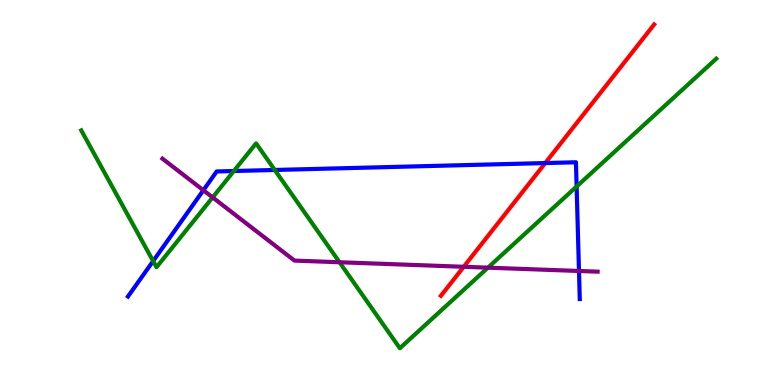[{'lines': ['blue', 'red'], 'intersections': [{'x': 7.04, 'y': 5.76}]}, {'lines': ['green', 'red'], 'intersections': []}, {'lines': ['purple', 'red'], 'intersections': [{'x': 5.98, 'y': 3.07}]}, {'lines': ['blue', 'green'], 'intersections': [{'x': 1.98, 'y': 3.22}, {'x': 3.02, 'y': 5.56}, {'x': 3.55, 'y': 5.59}, {'x': 7.44, 'y': 5.16}]}, {'lines': ['blue', 'purple'], 'intersections': [{'x': 2.62, 'y': 5.06}, {'x': 7.47, 'y': 2.96}]}, {'lines': ['green', 'purple'], 'intersections': [{'x': 2.74, 'y': 4.87}, {'x': 4.38, 'y': 3.19}, {'x': 6.3, 'y': 3.05}]}]